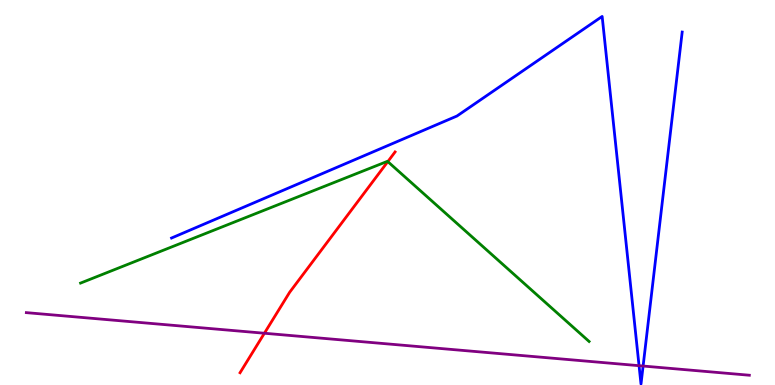[{'lines': ['blue', 'red'], 'intersections': []}, {'lines': ['green', 'red'], 'intersections': [{'x': 5.0, 'y': 5.8}]}, {'lines': ['purple', 'red'], 'intersections': [{'x': 3.41, 'y': 1.34}]}, {'lines': ['blue', 'green'], 'intersections': []}, {'lines': ['blue', 'purple'], 'intersections': [{'x': 8.25, 'y': 0.502}, {'x': 8.3, 'y': 0.493}]}, {'lines': ['green', 'purple'], 'intersections': []}]